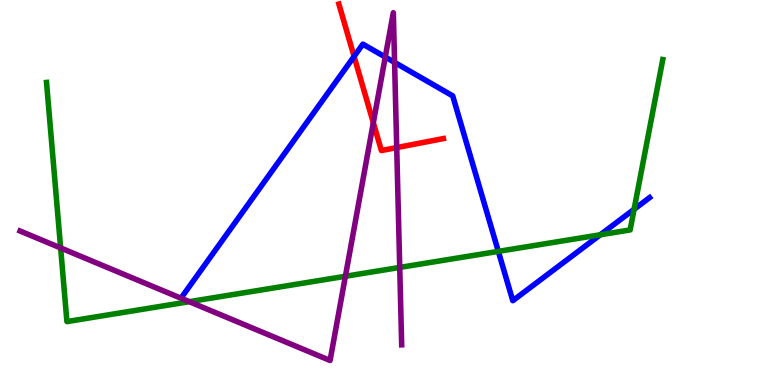[{'lines': ['blue', 'red'], 'intersections': [{'x': 4.57, 'y': 8.53}]}, {'lines': ['green', 'red'], 'intersections': []}, {'lines': ['purple', 'red'], 'intersections': [{'x': 4.82, 'y': 6.81}, {'x': 5.12, 'y': 6.17}]}, {'lines': ['blue', 'green'], 'intersections': [{'x': 6.43, 'y': 3.47}, {'x': 7.75, 'y': 3.9}, {'x': 8.18, 'y': 4.56}]}, {'lines': ['blue', 'purple'], 'intersections': [{'x': 4.97, 'y': 8.52}, {'x': 5.09, 'y': 8.38}]}, {'lines': ['green', 'purple'], 'intersections': [{'x': 0.782, 'y': 3.56}, {'x': 2.44, 'y': 2.16}, {'x': 4.46, 'y': 2.82}, {'x': 5.16, 'y': 3.05}]}]